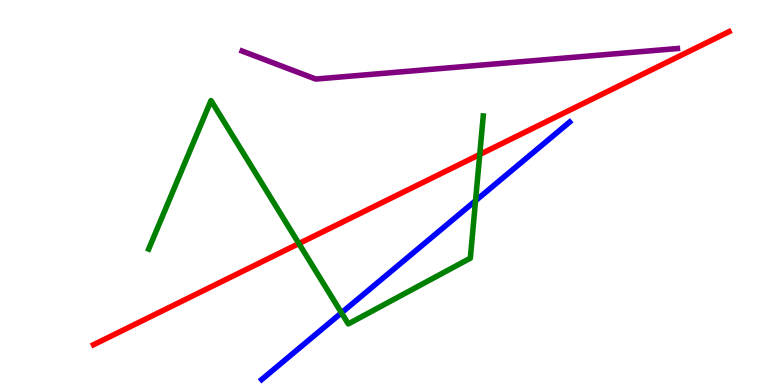[{'lines': ['blue', 'red'], 'intersections': []}, {'lines': ['green', 'red'], 'intersections': [{'x': 3.86, 'y': 3.67}, {'x': 6.19, 'y': 5.99}]}, {'lines': ['purple', 'red'], 'intersections': []}, {'lines': ['blue', 'green'], 'intersections': [{'x': 4.41, 'y': 1.87}, {'x': 6.14, 'y': 4.79}]}, {'lines': ['blue', 'purple'], 'intersections': []}, {'lines': ['green', 'purple'], 'intersections': []}]